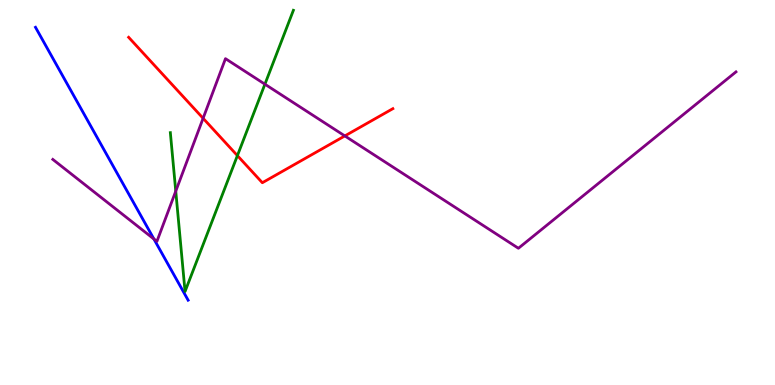[{'lines': ['blue', 'red'], 'intersections': []}, {'lines': ['green', 'red'], 'intersections': [{'x': 3.06, 'y': 5.96}]}, {'lines': ['purple', 'red'], 'intersections': [{'x': 2.62, 'y': 6.93}, {'x': 4.45, 'y': 6.47}]}, {'lines': ['blue', 'green'], 'intersections': []}, {'lines': ['blue', 'purple'], 'intersections': [{'x': 1.99, 'y': 3.79}]}, {'lines': ['green', 'purple'], 'intersections': [{'x': 2.27, 'y': 5.03}, {'x': 3.42, 'y': 7.81}]}]